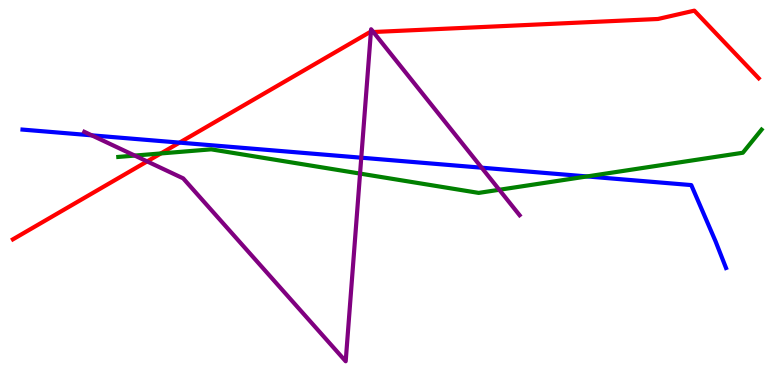[{'lines': ['blue', 'red'], 'intersections': [{'x': 2.32, 'y': 6.3}]}, {'lines': ['green', 'red'], 'intersections': [{'x': 2.08, 'y': 6.01}]}, {'lines': ['purple', 'red'], 'intersections': [{'x': 1.9, 'y': 5.81}, {'x': 4.79, 'y': 9.17}, {'x': 4.82, 'y': 9.17}]}, {'lines': ['blue', 'green'], 'intersections': [{'x': 7.57, 'y': 5.42}]}, {'lines': ['blue', 'purple'], 'intersections': [{'x': 1.18, 'y': 6.48}, {'x': 4.66, 'y': 5.9}, {'x': 6.21, 'y': 5.64}]}, {'lines': ['green', 'purple'], 'intersections': [{'x': 1.74, 'y': 5.96}, {'x': 4.65, 'y': 5.49}, {'x': 6.44, 'y': 5.07}]}]